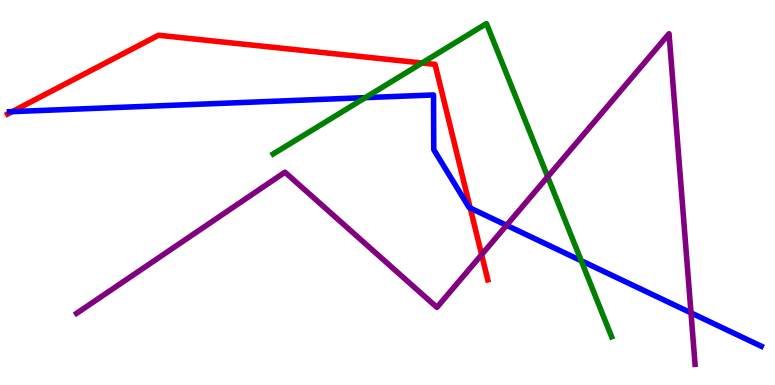[{'lines': ['blue', 'red'], 'intersections': [{'x': 0.158, 'y': 7.1}, {'x': 6.07, 'y': 4.6}]}, {'lines': ['green', 'red'], 'intersections': [{'x': 5.44, 'y': 8.36}]}, {'lines': ['purple', 'red'], 'intersections': [{'x': 6.21, 'y': 3.39}]}, {'lines': ['blue', 'green'], 'intersections': [{'x': 4.71, 'y': 7.46}, {'x': 7.5, 'y': 3.23}]}, {'lines': ['blue', 'purple'], 'intersections': [{'x': 6.54, 'y': 4.15}, {'x': 8.92, 'y': 1.87}]}, {'lines': ['green', 'purple'], 'intersections': [{'x': 7.07, 'y': 5.41}]}]